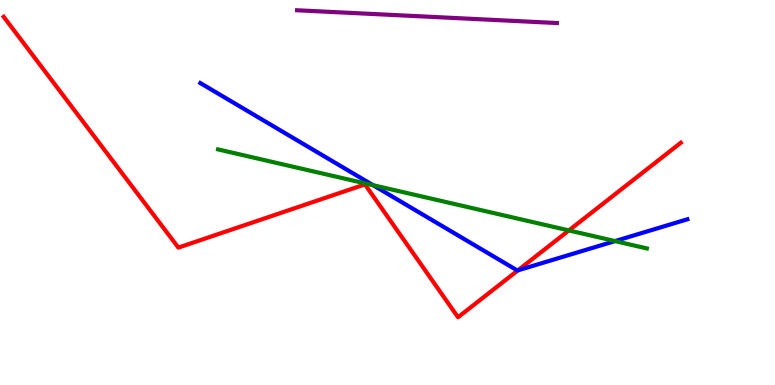[{'lines': ['blue', 'red'], 'intersections': [{'x': 6.68, 'y': 2.98}]}, {'lines': ['green', 'red'], 'intersections': [{'x': 7.34, 'y': 4.01}]}, {'lines': ['purple', 'red'], 'intersections': []}, {'lines': ['blue', 'green'], 'intersections': [{'x': 4.81, 'y': 5.19}, {'x': 7.94, 'y': 3.74}]}, {'lines': ['blue', 'purple'], 'intersections': []}, {'lines': ['green', 'purple'], 'intersections': []}]